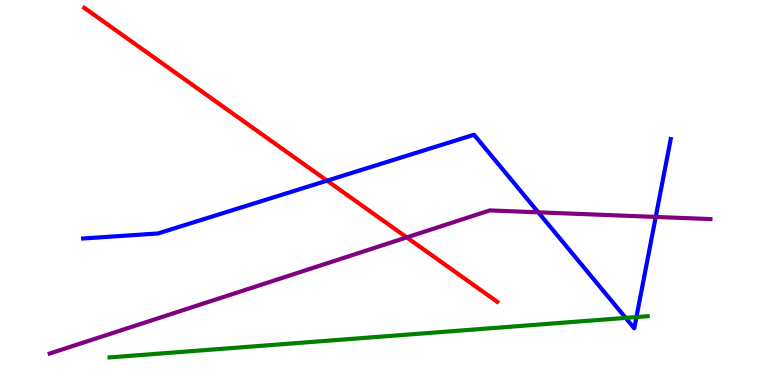[{'lines': ['blue', 'red'], 'intersections': [{'x': 4.22, 'y': 5.31}]}, {'lines': ['green', 'red'], 'intersections': []}, {'lines': ['purple', 'red'], 'intersections': [{'x': 5.25, 'y': 3.83}]}, {'lines': ['blue', 'green'], 'intersections': [{'x': 8.07, 'y': 1.74}, {'x': 8.21, 'y': 1.76}]}, {'lines': ['blue', 'purple'], 'intersections': [{'x': 6.95, 'y': 4.49}, {'x': 8.46, 'y': 4.37}]}, {'lines': ['green', 'purple'], 'intersections': []}]